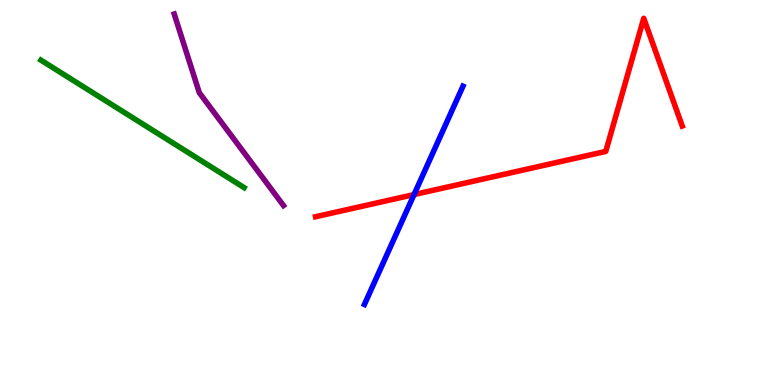[{'lines': ['blue', 'red'], 'intersections': [{'x': 5.34, 'y': 4.95}]}, {'lines': ['green', 'red'], 'intersections': []}, {'lines': ['purple', 'red'], 'intersections': []}, {'lines': ['blue', 'green'], 'intersections': []}, {'lines': ['blue', 'purple'], 'intersections': []}, {'lines': ['green', 'purple'], 'intersections': []}]